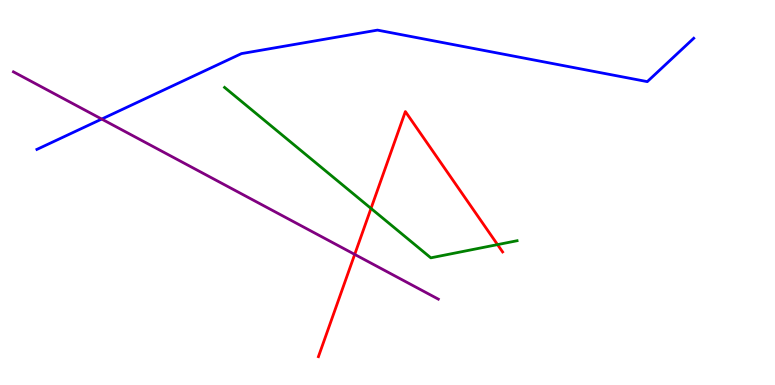[{'lines': ['blue', 'red'], 'intersections': []}, {'lines': ['green', 'red'], 'intersections': [{'x': 4.79, 'y': 4.59}, {'x': 6.42, 'y': 3.65}]}, {'lines': ['purple', 'red'], 'intersections': [{'x': 4.58, 'y': 3.39}]}, {'lines': ['blue', 'green'], 'intersections': []}, {'lines': ['blue', 'purple'], 'intersections': [{'x': 1.31, 'y': 6.91}]}, {'lines': ['green', 'purple'], 'intersections': []}]